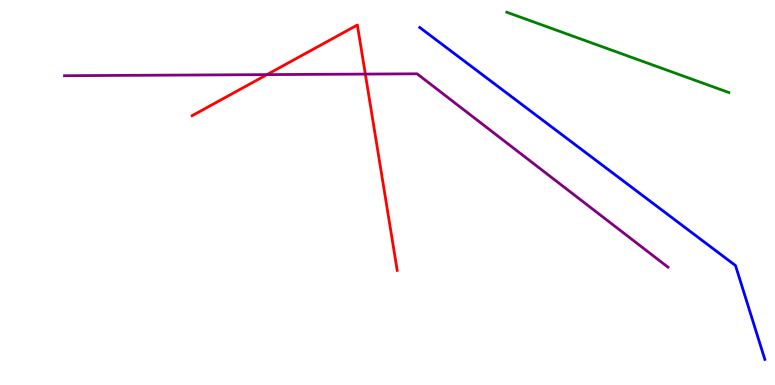[{'lines': ['blue', 'red'], 'intersections': []}, {'lines': ['green', 'red'], 'intersections': []}, {'lines': ['purple', 'red'], 'intersections': [{'x': 3.44, 'y': 8.06}, {'x': 4.71, 'y': 8.08}]}, {'lines': ['blue', 'green'], 'intersections': []}, {'lines': ['blue', 'purple'], 'intersections': []}, {'lines': ['green', 'purple'], 'intersections': []}]